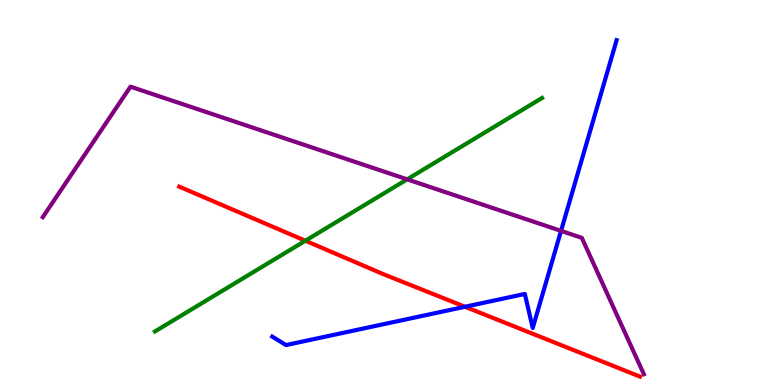[{'lines': ['blue', 'red'], 'intersections': [{'x': 6.0, 'y': 2.03}]}, {'lines': ['green', 'red'], 'intersections': [{'x': 3.94, 'y': 3.75}]}, {'lines': ['purple', 'red'], 'intersections': []}, {'lines': ['blue', 'green'], 'intersections': []}, {'lines': ['blue', 'purple'], 'intersections': [{'x': 7.24, 'y': 4.0}]}, {'lines': ['green', 'purple'], 'intersections': [{'x': 5.25, 'y': 5.34}]}]